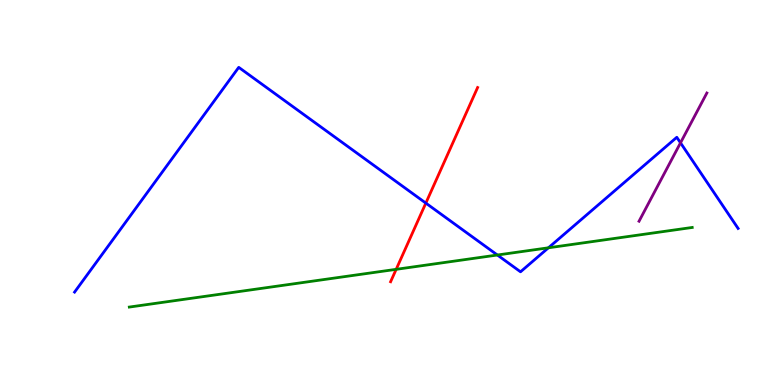[{'lines': ['blue', 'red'], 'intersections': [{'x': 5.49, 'y': 4.72}]}, {'lines': ['green', 'red'], 'intersections': [{'x': 5.11, 'y': 3.0}]}, {'lines': ['purple', 'red'], 'intersections': []}, {'lines': ['blue', 'green'], 'intersections': [{'x': 6.42, 'y': 3.38}, {'x': 7.08, 'y': 3.56}]}, {'lines': ['blue', 'purple'], 'intersections': [{'x': 8.78, 'y': 6.29}]}, {'lines': ['green', 'purple'], 'intersections': []}]